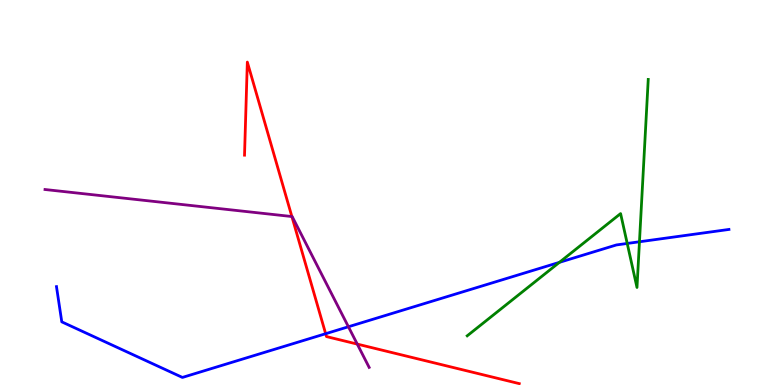[{'lines': ['blue', 'red'], 'intersections': [{'x': 4.2, 'y': 1.33}]}, {'lines': ['green', 'red'], 'intersections': []}, {'lines': ['purple', 'red'], 'intersections': [{'x': 3.77, 'y': 4.38}, {'x': 4.61, 'y': 1.06}]}, {'lines': ['blue', 'green'], 'intersections': [{'x': 7.22, 'y': 3.19}, {'x': 8.09, 'y': 3.68}, {'x': 8.25, 'y': 3.72}]}, {'lines': ['blue', 'purple'], 'intersections': [{'x': 4.5, 'y': 1.51}]}, {'lines': ['green', 'purple'], 'intersections': []}]